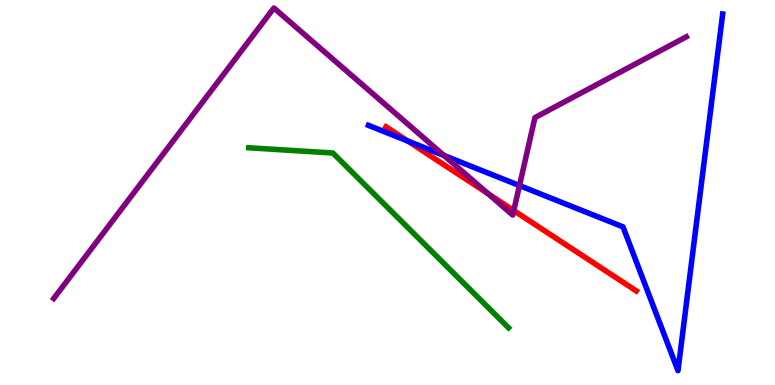[{'lines': ['blue', 'red'], 'intersections': [{'x': 5.26, 'y': 6.34}]}, {'lines': ['green', 'red'], 'intersections': []}, {'lines': ['purple', 'red'], 'intersections': [{'x': 6.3, 'y': 4.97}, {'x': 6.63, 'y': 4.53}]}, {'lines': ['blue', 'green'], 'intersections': []}, {'lines': ['blue', 'purple'], 'intersections': [{'x': 5.73, 'y': 5.96}, {'x': 6.7, 'y': 5.18}]}, {'lines': ['green', 'purple'], 'intersections': []}]